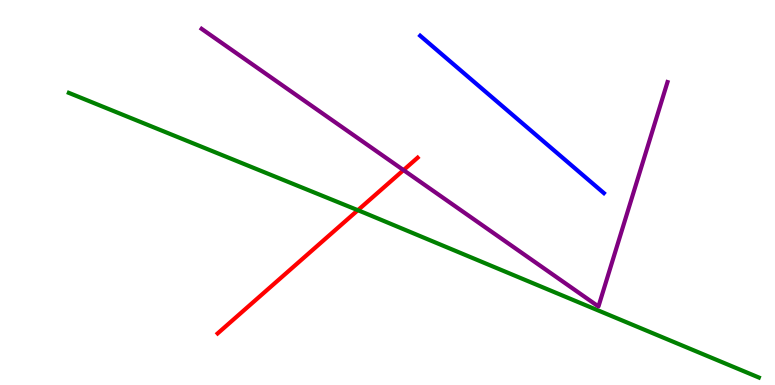[{'lines': ['blue', 'red'], 'intersections': []}, {'lines': ['green', 'red'], 'intersections': [{'x': 4.62, 'y': 4.54}]}, {'lines': ['purple', 'red'], 'intersections': [{'x': 5.21, 'y': 5.58}]}, {'lines': ['blue', 'green'], 'intersections': []}, {'lines': ['blue', 'purple'], 'intersections': []}, {'lines': ['green', 'purple'], 'intersections': []}]